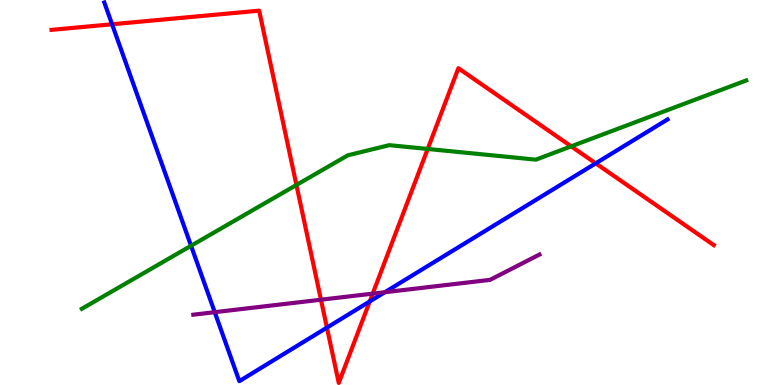[{'lines': ['blue', 'red'], 'intersections': [{'x': 1.45, 'y': 9.37}, {'x': 4.22, 'y': 1.49}, {'x': 4.77, 'y': 2.17}, {'x': 7.69, 'y': 5.76}]}, {'lines': ['green', 'red'], 'intersections': [{'x': 3.82, 'y': 5.2}, {'x': 5.52, 'y': 6.13}, {'x': 7.37, 'y': 6.2}]}, {'lines': ['purple', 'red'], 'intersections': [{'x': 4.14, 'y': 2.22}, {'x': 4.81, 'y': 2.37}]}, {'lines': ['blue', 'green'], 'intersections': [{'x': 2.47, 'y': 3.62}]}, {'lines': ['blue', 'purple'], 'intersections': [{'x': 2.77, 'y': 1.89}, {'x': 4.97, 'y': 2.41}]}, {'lines': ['green', 'purple'], 'intersections': []}]